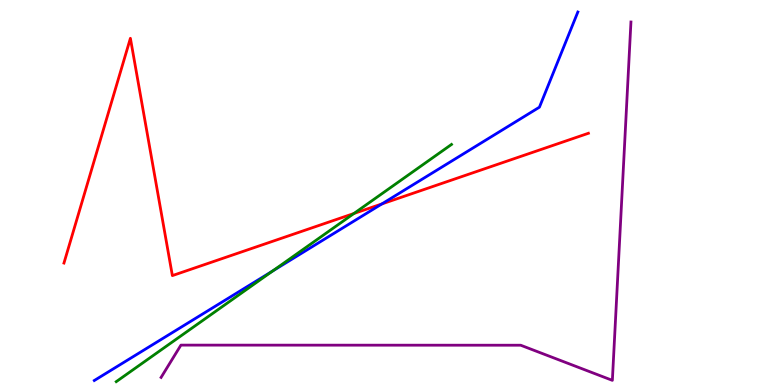[{'lines': ['blue', 'red'], 'intersections': [{'x': 4.93, 'y': 4.7}]}, {'lines': ['green', 'red'], 'intersections': [{'x': 4.57, 'y': 4.45}]}, {'lines': ['purple', 'red'], 'intersections': []}, {'lines': ['blue', 'green'], 'intersections': [{'x': 3.52, 'y': 2.96}]}, {'lines': ['blue', 'purple'], 'intersections': []}, {'lines': ['green', 'purple'], 'intersections': []}]